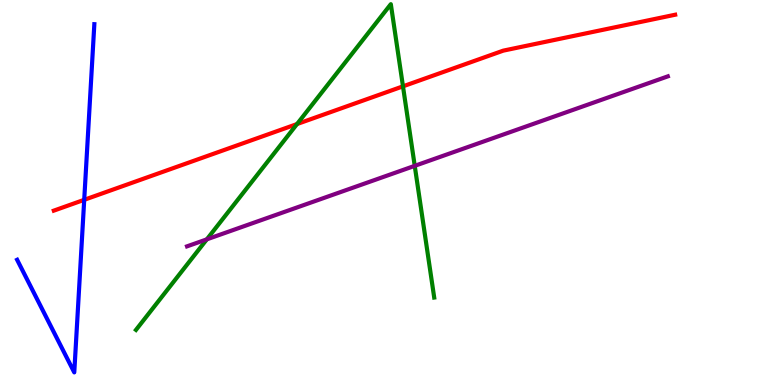[{'lines': ['blue', 'red'], 'intersections': [{'x': 1.09, 'y': 4.81}]}, {'lines': ['green', 'red'], 'intersections': [{'x': 3.83, 'y': 6.78}, {'x': 5.2, 'y': 7.76}]}, {'lines': ['purple', 'red'], 'intersections': []}, {'lines': ['blue', 'green'], 'intersections': []}, {'lines': ['blue', 'purple'], 'intersections': []}, {'lines': ['green', 'purple'], 'intersections': [{'x': 2.67, 'y': 3.78}, {'x': 5.35, 'y': 5.69}]}]